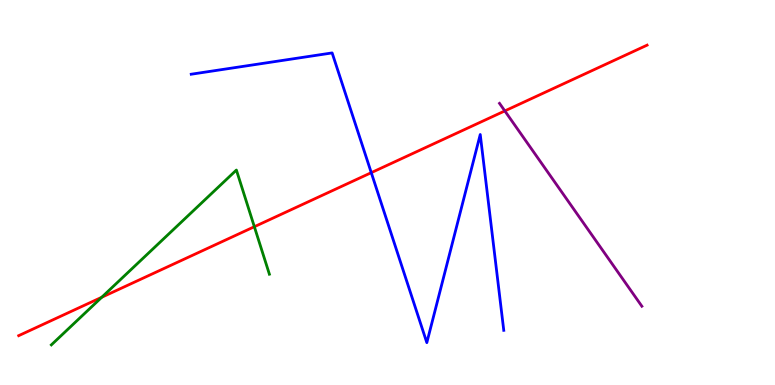[{'lines': ['blue', 'red'], 'intersections': [{'x': 4.79, 'y': 5.52}]}, {'lines': ['green', 'red'], 'intersections': [{'x': 1.31, 'y': 2.28}, {'x': 3.28, 'y': 4.11}]}, {'lines': ['purple', 'red'], 'intersections': [{'x': 6.51, 'y': 7.12}]}, {'lines': ['blue', 'green'], 'intersections': []}, {'lines': ['blue', 'purple'], 'intersections': []}, {'lines': ['green', 'purple'], 'intersections': []}]